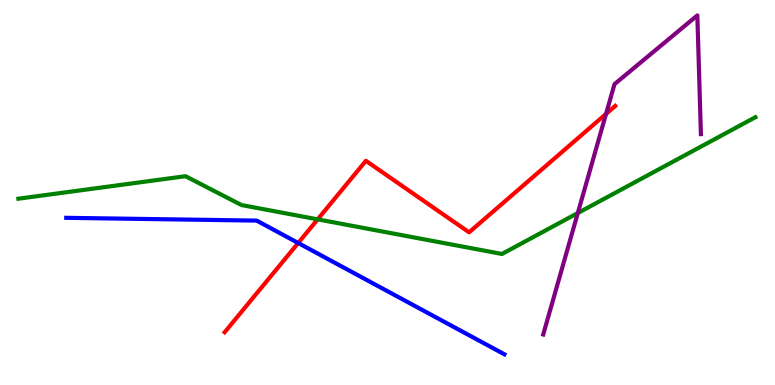[{'lines': ['blue', 'red'], 'intersections': [{'x': 3.85, 'y': 3.69}]}, {'lines': ['green', 'red'], 'intersections': [{'x': 4.1, 'y': 4.3}]}, {'lines': ['purple', 'red'], 'intersections': [{'x': 7.82, 'y': 7.04}]}, {'lines': ['blue', 'green'], 'intersections': []}, {'lines': ['blue', 'purple'], 'intersections': []}, {'lines': ['green', 'purple'], 'intersections': [{'x': 7.46, 'y': 4.47}]}]